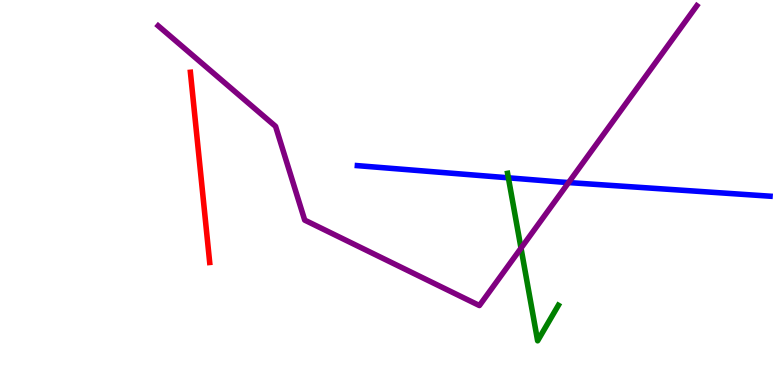[{'lines': ['blue', 'red'], 'intersections': []}, {'lines': ['green', 'red'], 'intersections': []}, {'lines': ['purple', 'red'], 'intersections': []}, {'lines': ['blue', 'green'], 'intersections': [{'x': 6.56, 'y': 5.38}]}, {'lines': ['blue', 'purple'], 'intersections': [{'x': 7.34, 'y': 5.26}]}, {'lines': ['green', 'purple'], 'intersections': [{'x': 6.72, 'y': 3.55}]}]